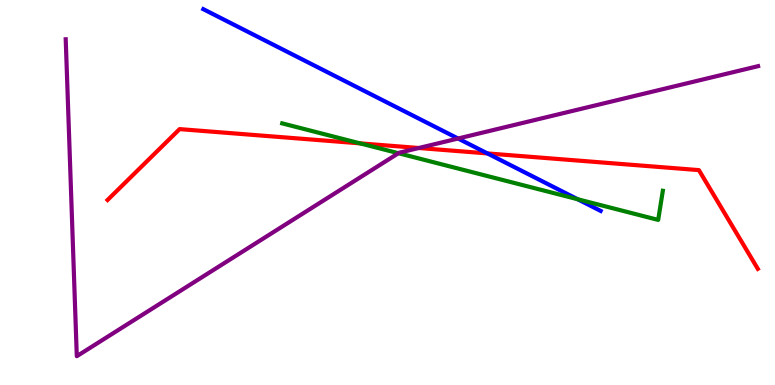[{'lines': ['blue', 'red'], 'intersections': [{'x': 6.29, 'y': 6.02}]}, {'lines': ['green', 'red'], 'intersections': [{'x': 4.65, 'y': 6.28}]}, {'lines': ['purple', 'red'], 'intersections': [{'x': 5.4, 'y': 6.16}]}, {'lines': ['blue', 'green'], 'intersections': [{'x': 7.45, 'y': 4.83}]}, {'lines': ['blue', 'purple'], 'intersections': [{'x': 5.91, 'y': 6.4}]}, {'lines': ['green', 'purple'], 'intersections': [{'x': 5.14, 'y': 6.02}]}]